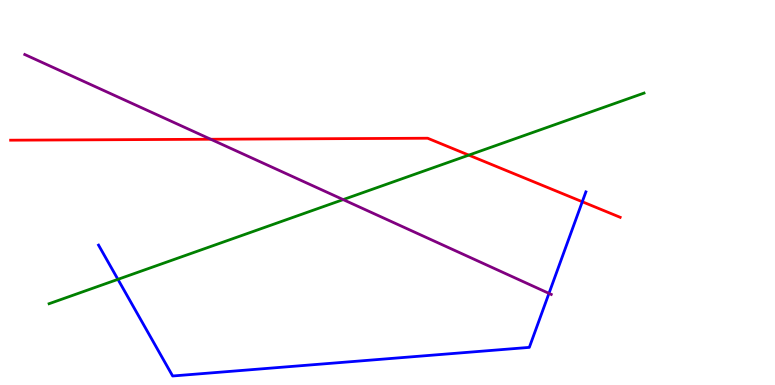[{'lines': ['blue', 'red'], 'intersections': [{'x': 7.51, 'y': 4.76}]}, {'lines': ['green', 'red'], 'intersections': [{'x': 6.05, 'y': 5.97}]}, {'lines': ['purple', 'red'], 'intersections': [{'x': 2.72, 'y': 6.38}]}, {'lines': ['blue', 'green'], 'intersections': [{'x': 1.52, 'y': 2.74}]}, {'lines': ['blue', 'purple'], 'intersections': [{'x': 7.08, 'y': 2.38}]}, {'lines': ['green', 'purple'], 'intersections': [{'x': 4.43, 'y': 4.82}]}]